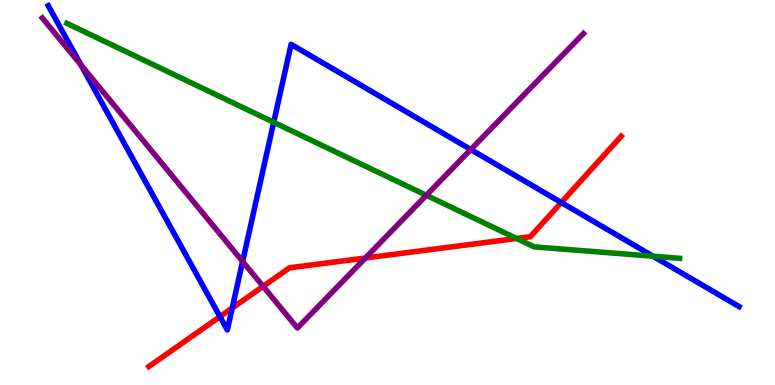[{'lines': ['blue', 'red'], 'intersections': [{'x': 2.84, 'y': 1.78}, {'x': 3.0, 'y': 2.0}, {'x': 7.24, 'y': 4.74}]}, {'lines': ['green', 'red'], 'intersections': [{'x': 6.67, 'y': 3.81}]}, {'lines': ['purple', 'red'], 'intersections': [{'x': 3.39, 'y': 2.56}, {'x': 4.71, 'y': 3.3}]}, {'lines': ['blue', 'green'], 'intersections': [{'x': 3.53, 'y': 6.82}, {'x': 8.43, 'y': 3.35}]}, {'lines': ['blue', 'purple'], 'intersections': [{'x': 1.04, 'y': 8.31}, {'x': 3.13, 'y': 3.21}, {'x': 6.07, 'y': 6.12}]}, {'lines': ['green', 'purple'], 'intersections': [{'x': 5.5, 'y': 4.93}]}]